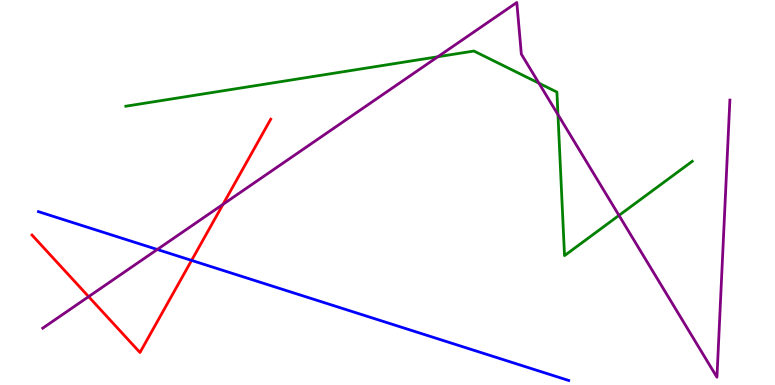[{'lines': ['blue', 'red'], 'intersections': [{'x': 2.47, 'y': 3.24}]}, {'lines': ['green', 'red'], 'intersections': []}, {'lines': ['purple', 'red'], 'intersections': [{'x': 1.14, 'y': 2.29}, {'x': 2.88, 'y': 4.69}]}, {'lines': ['blue', 'green'], 'intersections': []}, {'lines': ['blue', 'purple'], 'intersections': [{'x': 2.03, 'y': 3.52}]}, {'lines': ['green', 'purple'], 'intersections': [{'x': 5.65, 'y': 8.53}, {'x': 6.95, 'y': 7.84}, {'x': 7.2, 'y': 7.02}, {'x': 7.99, 'y': 4.4}]}]